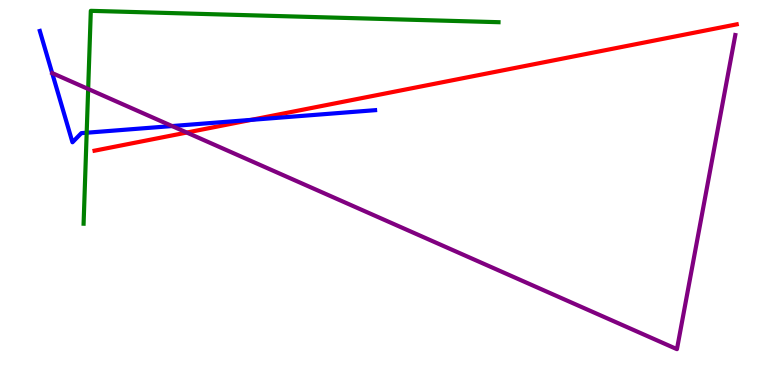[{'lines': ['blue', 'red'], 'intersections': [{'x': 3.24, 'y': 6.89}]}, {'lines': ['green', 'red'], 'intersections': []}, {'lines': ['purple', 'red'], 'intersections': [{'x': 2.41, 'y': 6.56}]}, {'lines': ['blue', 'green'], 'intersections': [{'x': 1.12, 'y': 6.55}]}, {'lines': ['blue', 'purple'], 'intersections': [{'x': 2.22, 'y': 6.73}]}, {'lines': ['green', 'purple'], 'intersections': [{'x': 1.14, 'y': 7.69}]}]